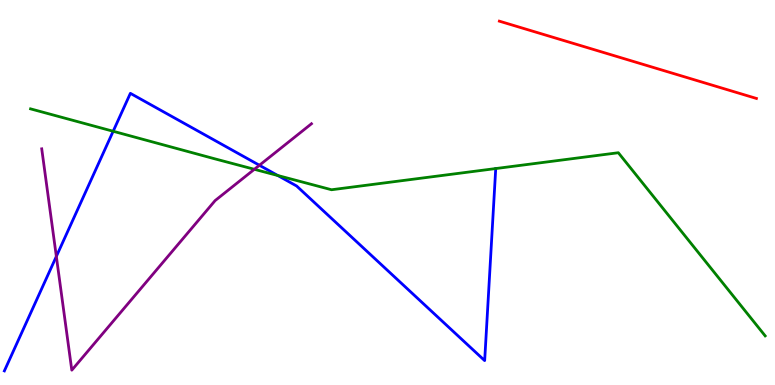[{'lines': ['blue', 'red'], 'intersections': []}, {'lines': ['green', 'red'], 'intersections': []}, {'lines': ['purple', 'red'], 'intersections': []}, {'lines': ['blue', 'green'], 'intersections': [{'x': 1.46, 'y': 6.59}, {'x': 3.58, 'y': 5.44}]}, {'lines': ['blue', 'purple'], 'intersections': [{'x': 0.727, 'y': 3.34}, {'x': 3.35, 'y': 5.71}]}, {'lines': ['green', 'purple'], 'intersections': [{'x': 3.28, 'y': 5.6}]}]